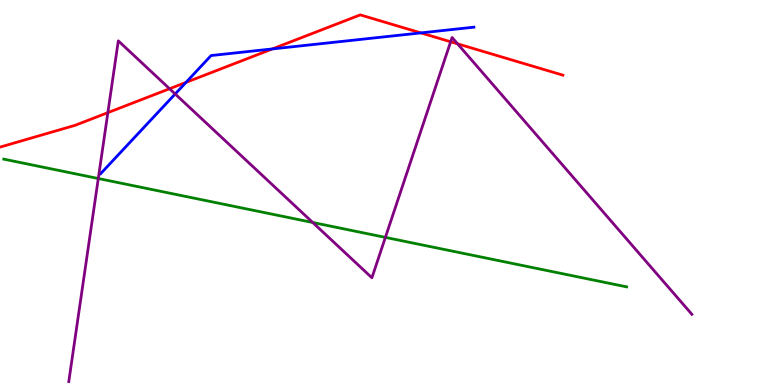[{'lines': ['blue', 'red'], 'intersections': [{'x': 2.4, 'y': 7.86}, {'x': 3.51, 'y': 8.73}, {'x': 5.43, 'y': 9.15}]}, {'lines': ['green', 'red'], 'intersections': []}, {'lines': ['purple', 'red'], 'intersections': [{'x': 1.39, 'y': 7.07}, {'x': 2.19, 'y': 7.69}, {'x': 5.81, 'y': 8.92}, {'x': 5.9, 'y': 8.86}]}, {'lines': ['blue', 'green'], 'intersections': []}, {'lines': ['blue', 'purple'], 'intersections': [{'x': 2.26, 'y': 7.56}]}, {'lines': ['green', 'purple'], 'intersections': [{'x': 1.27, 'y': 5.36}, {'x': 4.04, 'y': 4.22}, {'x': 4.97, 'y': 3.83}]}]